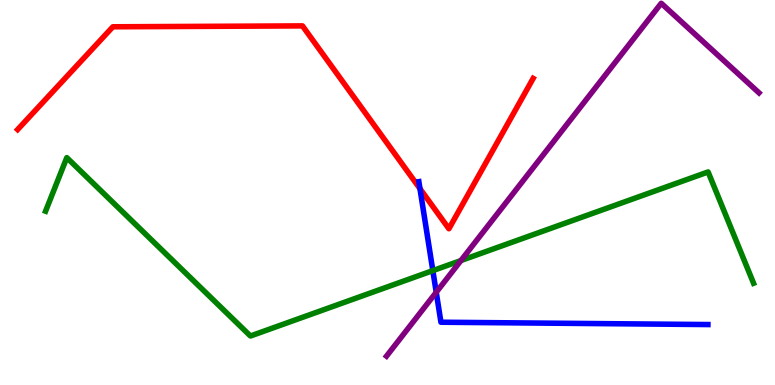[{'lines': ['blue', 'red'], 'intersections': [{'x': 5.42, 'y': 5.1}]}, {'lines': ['green', 'red'], 'intersections': []}, {'lines': ['purple', 'red'], 'intersections': []}, {'lines': ['blue', 'green'], 'intersections': [{'x': 5.58, 'y': 2.97}]}, {'lines': ['blue', 'purple'], 'intersections': [{'x': 5.63, 'y': 2.41}]}, {'lines': ['green', 'purple'], 'intersections': [{'x': 5.95, 'y': 3.23}]}]